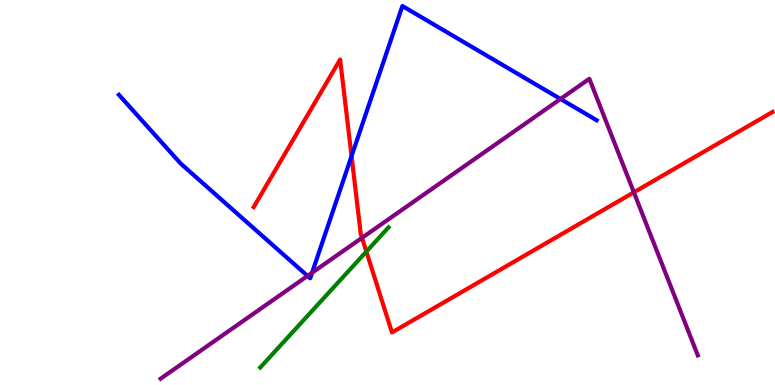[{'lines': ['blue', 'red'], 'intersections': [{'x': 4.54, 'y': 5.94}]}, {'lines': ['green', 'red'], 'intersections': [{'x': 4.73, 'y': 3.47}]}, {'lines': ['purple', 'red'], 'intersections': [{'x': 4.67, 'y': 3.82}, {'x': 8.18, 'y': 5.01}]}, {'lines': ['blue', 'green'], 'intersections': []}, {'lines': ['blue', 'purple'], 'intersections': [{'x': 3.97, 'y': 2.83}, {'x': 4.03, 'y': 2.92}, {'x': 7.23, 'y': 7.43}]}, {'lines': ['green', 'purple'], 'intersections': []}]